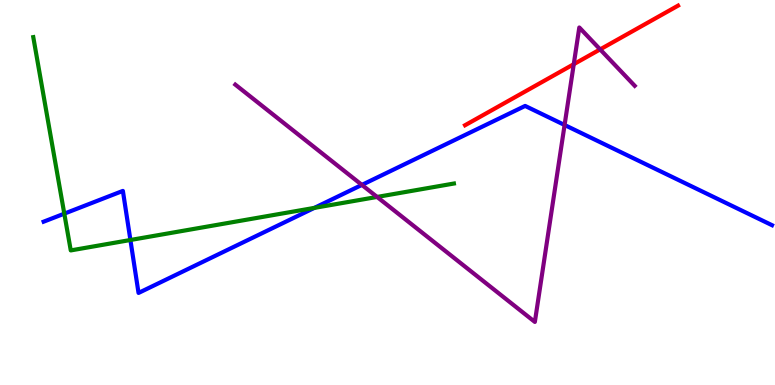[{'lines': ['blue', 'red'], 'intersections': []}, {'lines': ['green', 'red'], 'intersections': []}, {'lines': ['purple', 'red'], 'intersections': [{'x': 7.4, 'y': 8.33}, {'x': 7.74, 'y': 8.72}]}, {'lines': ['blue', 'green'], 'intersections': [{'x': 0.83, 'y': 4.45}, {'x': 1.68, 'y': 3.77}, {'x': 4.06, 'y': 4.6}]}, {'lines': ['blue', 'purple'], 'intersections': [{'x': 4.67, 'y': 5.2}, {'x': 7.28, 'y': 6.75}]}, {'lines': ['green', 'purple'], 'intersections': [{'x': 4.87, 'y': 4.88}]}]